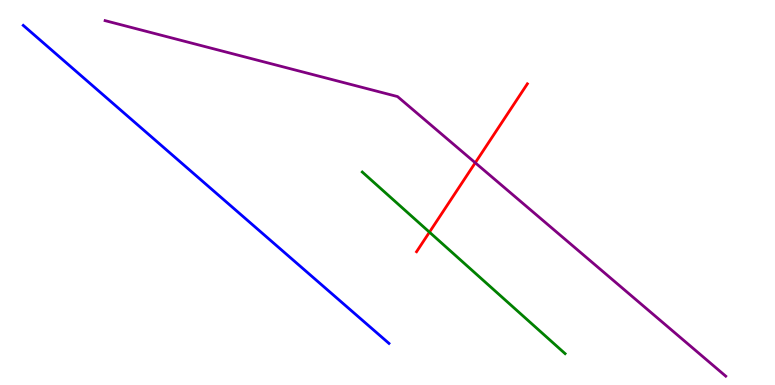[{'lines': ['blue', 'red'], 'intersections': []}, {'lines': ['green', 'red'], 'intersections': [{'x': 5.54, 'y': 3.97}]}, {'lines': ['purple', 'red'], 'intersections': [{'x': 6.13, 'y': 5.77}]}, {'lines': ['blue', 'green'], 'intersections': []}, {'lines': ['blue', 'purple'], 'intersections': []}, {'lines': ['green', 'purple'], 'intersections': []}]